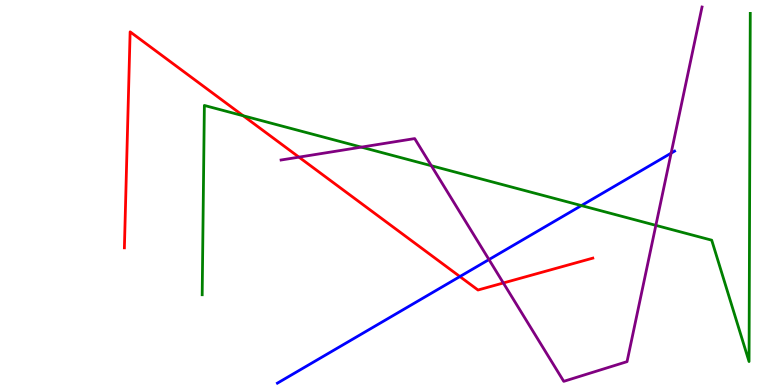[{'lines': ['blue', 'red'], 'intersections': [{'x': 5.93, 'y': 2.82}]}, {'lines': ['green', 'red'], 'intersections': [{'x': 3.14, 'y': 6.99}]}, {'lines': ['purple', 'red'], 'intersections': [{'x': 3.86, 'y': 5.92}, {'x': 6.49, 'y': 2.65}]}, {'lines': ['blue', 'green'], 'intersections': [{'x': 7.5, 'y': 4.66}]}, {'lines': ['blue', 'purple'], 'intersections': [{'x': 6.31, 'y': 3.26}, {'x': 8.66, 'y': 6.02}]}, {'lines': ['green', 'purple'], 'intersections': [{'x': 4.66, 'y': 6.18}, {'x': 5.57, 'y': 5.7}, {'x': 8.46, 'y': 4.15}]}]